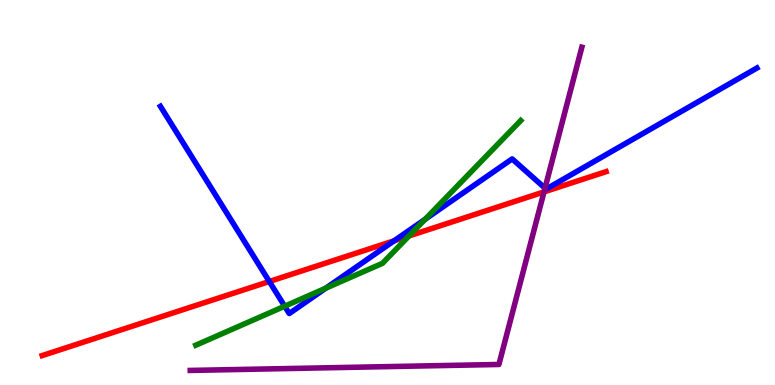[{'lines': ['blue', 'red'], 'intersections': [{'x': 3.48, 'y': 2.69}, {'x': 5.09, 'y': 3.75}]}, {'lines': ['green', 'red'], 'intersections': [{'x': 5.28, 'y': 3.87}]}, {'lines': ['purple', 'red'], 'intersections': [{'x': 7.02, 'y': 5.02}]}, {'lines': ['blue', 'green'], 'intersections': [{'x': 3.67, 'y': 2.05}, {'x': 4.2, 'y': 2.51}, {'x': 5.49, 'y': 4.3}]}, {'lines': ['blue', 'purple'], 'intersections': [{'x': 7.03, 'y': 5.11}]}, {'lines': ['green', 'purple'], 'intersections': []}]